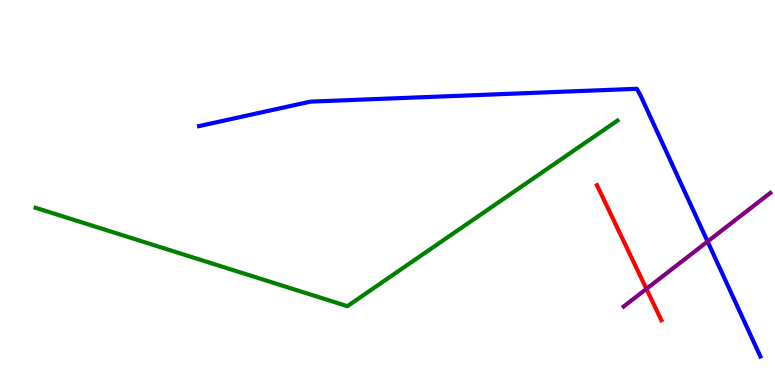[{'lines': ['blue', 'red'], 'intersections': []}, {'lines': ['green', 'red'], 'intersections': []}, {'lines': ['purple', 'red'], 'intersections': [{'x': 8.34, 'y': 2.5}]}, {'lines': ['blue', 'green'], 'intersections': []}, {'lines': ['blue', 'purple'], 'intersections': [{'x': 9.13, 'y': 3.73}]}, {'lines': ['green', 'purple'], 'intersections': []}]